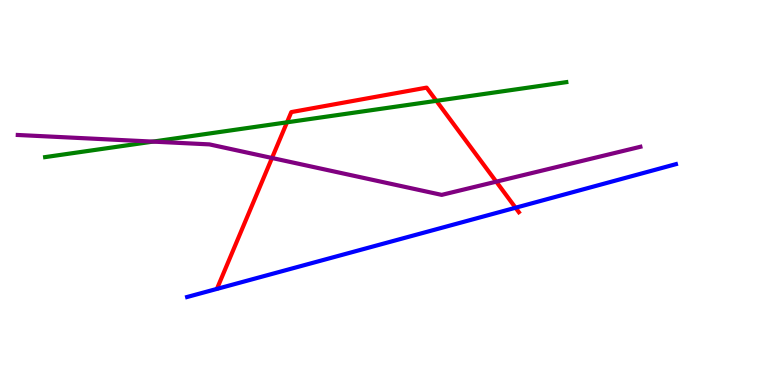[{'lines': ['blue', 'red'], 'intersections': [{'x': 6.65, 'y': 4.6}]}, {'lines': ['green', 'red'], 'intersections': [{'x': 3.7, 'y': 6.82}, {'x': 5.63, 'y': 7.38}]}, {'lines': ['purple', 'red'], 'intersections': [{'x': 3.51, 'y': 5.9}, {'x': 6.4, 'y': 5.28}]}, {'lines': ['blue', 'green'], 'intersections': []}, {'lines': ['blue', 'purple'], 'intersections': []}, {'lines': ['green', 'purple'], 'intersections': [{'x': 1.97, 'y': 6.32}]}]